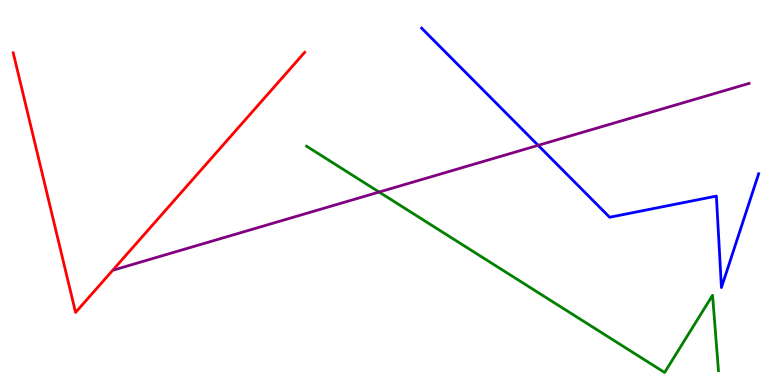[{'lines': ['blue', 'red'], 'intersections': []}, {'lines': ['green', 'red'], 'intersections': []}, {'lines': ['purple', 'red'], 'intersections': []}, {'lines': ['blue', 'green'], 'intersections': []}, {'lines': ['blue', 'purple'], 'intersections': [{'x': 6.94, 'y': 6.22}]}, {'lines': ['green', 'purple'], 'intersections': [{'x': 4.89, 'y': 5.01}]}]